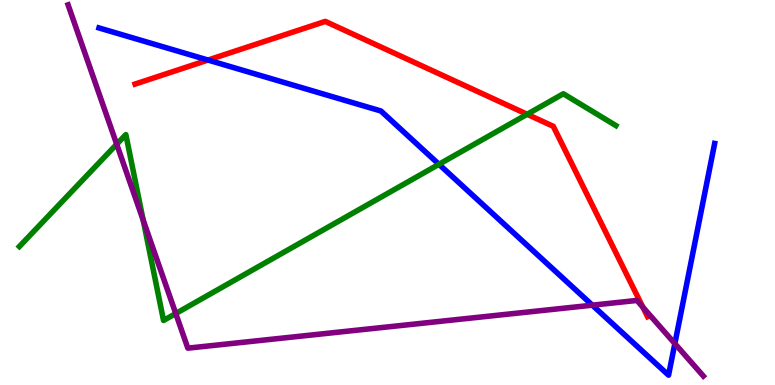[{'lines': ['blue', 'red'], 'intersections': [{'x': 2.68, 'y': 8.44}]}, {'lines': ['green', 'red'], 'intersections': [{'x': 6.8, 'y': 7.03}]}, {'lines': ['purple', 'red'], 'intersections': [{'x': 8.29, 'y': 2.02}]}, {'lines': ['blue', 'green'], 'intersections': [{'x': 5.66, 'y': 5.73}]}, {'lines': ['blue', 'purple'], 'intersections': [{'x': 7.64, 'y': 2.07}, {'x': 8.71, 'y': 1.08}]}, {'lines': ['green', 'purple'], 'intersections': [{'x': 1.51, 'y': 6.25}, {'x': 1.85, 'y': 4.28}, {'x': 2.27, 'y': 1.86}]}]